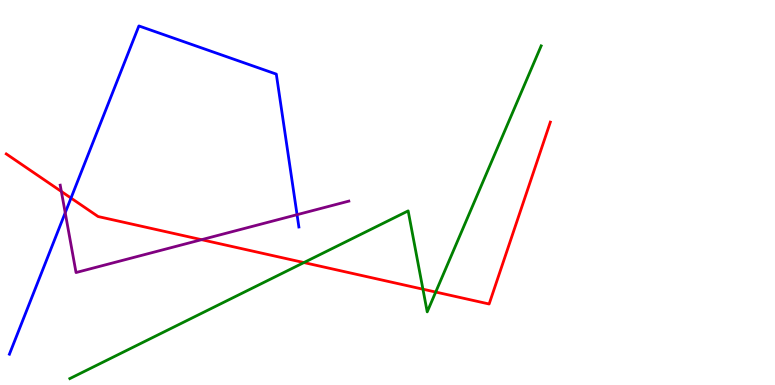[{'lines': ['blue', 'red'], 'intersections': [{'x': 0.916, 'y': 4.86}]}, {'lines': ['green', 'red'], 'intersections': [{'x': 3.92, 'y': 3.18}, {'x': 5.46, 'y': 2.49}, {'x': 5.62, 'y': 2.41}]}, {'lines': ['purple', 'red'], 'intersections': [{'x': 0.792, 'y': 5.03}, {'x': 2.6, 'y': 3.77}]}, {'lines': ['blue', 'green'], 'intersections': []}, {'lines': ['blue', 'purple'], 'intersections': [{'x': 0.841, 'y': 4.47}, {'x': 3.83, 'y': 4.42}]}, {'lines': ['green', 'purple'], 'intersections': []}]